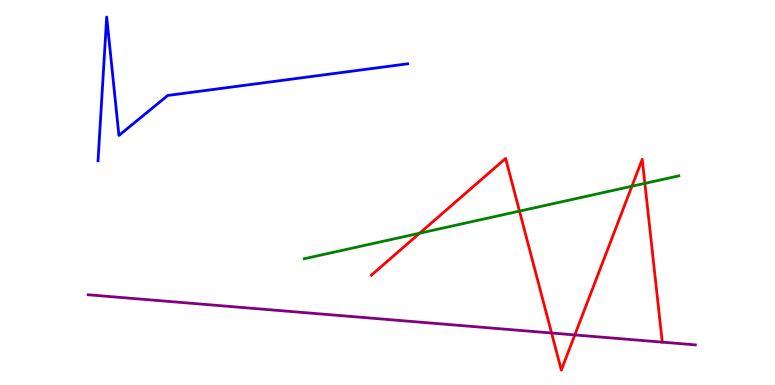[{'lines': ['blue', 'red'], 'intersections': []}, {'lines': ['green', 'red'], 'intersections': [{'x': 5.41, 'y': 3.94}, {'x': 6.7, 'y': 4.52}, {'x': 8.15, 'y': 5.16}, {'x': 8.32, 'y': 5.24}]}, {'lines': ['purple', 'red'], 'intersections': [{'x': 7.12, 'y': 1.35}, {'x': 7.42, 'y': 1.3}]}, {'lines': ['blue', 'green'], 'intersections': []}, {'lines': ['blue', 'purple'], 'intersections': []}, {'lines': ['green', 'purple'], 'intersections': []}]